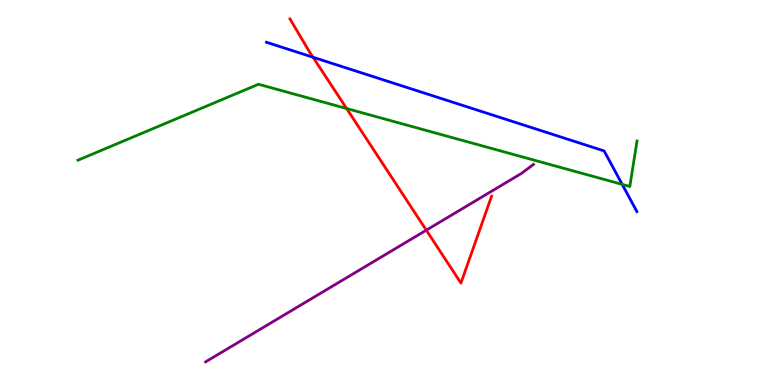[{'lines': ['blue', 'red'], 'intersections': [{'x': 4.04, 'y': 8.51}]}, {'lines': ['green', 'red'], 'intersections': [{'x': 4.47, 'y': 7.18}]}, {'lines': ['purple', 'red'], 'intersections': [{'x': 5.5, 'y': 4.02}]}, {'lines': ['blue', 'green'], 'intersections': [{'x': 8.03, 'y': 5.21}]}, {'lines': ['blue', 'purple'], 'intersections': []}, {'lines': ['green', 'purple'], 'intersections': []}]